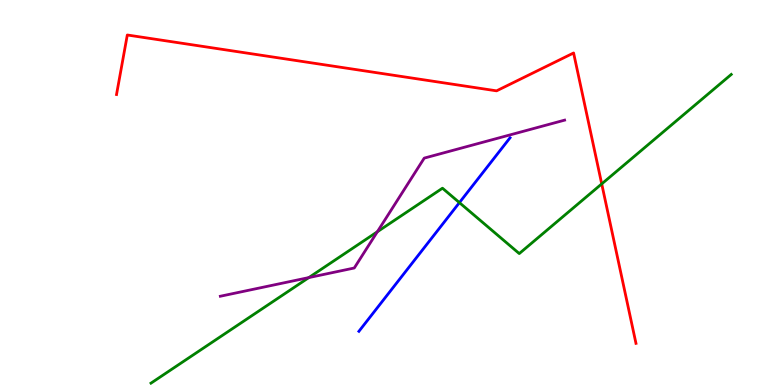[{'lines': ['blue', 'red'], 'intersections': []}, {'lines': ['green', 'red'], 'intersections': [{'x': 7.76, 'y': 5.22}]}, {'lines': ['purple', 'red'], 'intersections': []}, {'lines': ['blue', 'green'], 'intersections': [{'x': 5.93, 'y': 4.74}]}, {'lines': ['blue', 'purple'], 'intersections': []}, {'lines': ['green', 'purple'], 'intersections': [{'x': 3.98, 'y': 2.79}, {'x': 4.87, 'y': 3.98}]}]